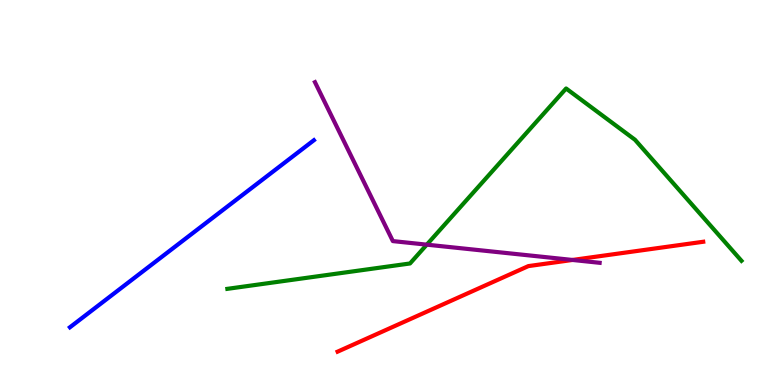[{'lines': ['blue', 'red'], 'intersections': []}, {'lines': ['green', 'red'], 'intersections': []}, {'lines': ['purple', 'red'], 'intersections': [{'x': 7.39, 'y': 3.25}]}, {'lines': ['blue', 'green'], 'intersections': []}, {'lines': ['blue', 'purple'], 'intersections': []}, {'lines': ['green', 'purple'], 'intersections': [{'x': 5.51, 'y': 3.65}]}]